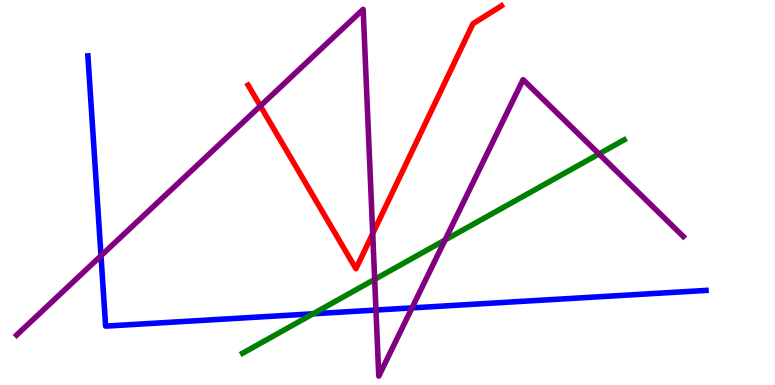[{'lines': ['blue', 'red'], 'intersections': []}, {'lines': ['green', 'red'], 'intersections': []}, {'lines': ['purple', 'red'], 'intersections': [{'x': 3.36, 'y': 7.25}, {'x': 4.81, 'y': 3.93}]}, {'lines': ['blue', 'green'], 'intersections': [{'x': 4.04, 'y': 1.85}]}, {'lines': ['blue', 'purple'], 'intersections': [{'x': 1.3, 'y': 3.36}, {'x': 4.85, 'y': 1.95}, {'x': 5.32, 'y': 2.0}]}, {'lines': ['green', 'purple'], 'intersections': [{'x': 4.83, 'y': 2.74}, {'x': 5.74, 'y': 3.77}, {'x': 7.73, 'y': 6.0}]}]